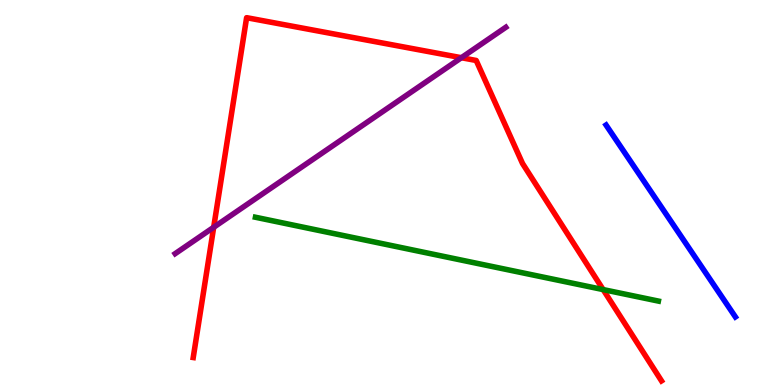[{'lines': ['blue', 'red'], 'intersections': []}, {'lines': ['green', 'red'], 'intersections': [{'x': 7.78, 'y': 2.48}]}, {'lines': ['purple', 'red'], 'intersections': [{'x': 2.76, 'y': 4.1}, {'x': 5.95, 'y': 8.5}]}, {'lines': ['blue', 'green'], 'intersections': []}, {'lines': ['blue', 'purple'], 'intersections': []}, {'lines': ['green', 'purple'], 'intersections': []}]